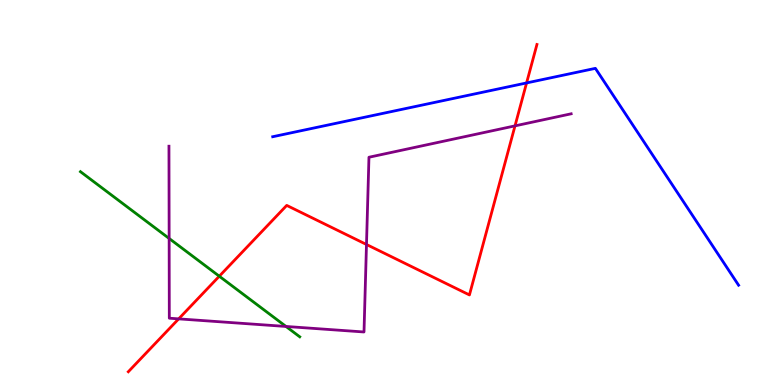[{'lines': ['blue', 'red'], 'intersections': [{'x': 6.79, 'y': 7.85}]}, {'lines': ['green', 'red'], 'intersections': [{'x': 2.83, 'y': 2.83}]}, {'lines': ['purple', 'red'], 'intersections': [{'x': 2.31, 'y': 1.72}, {'x': 4.73, 'y': 3.65}, {'x': 6.65, 'y': 6.73}]}, {'lines': ['blue', 'green'], 'intersections': []}, {'lines': ['blue', 'purple'], 'intersections': []}, {'lines': ['green', 'purple'], 'intersections': [{'x': 2.18, 'y': 3.81}, {'x': 3.69, 'y': 1.52}]}]